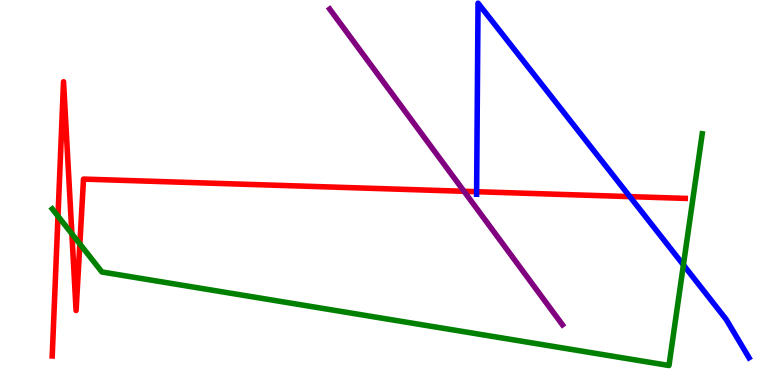[{'lines': ['blue', 'red'], 'intersections': [{'x': 6.15, 'y': 5.02}, {'x': 8.13, 'y': 4.89}]}, {'lines': ['green', 'red'], 'intersections': [{'x': 0.748, 'y': 4.39}, {'x': 0.927, 'y': 3.93}, {'x': 1.03, 'y': 3.66}]}, {'lines': ['purple', 'red'], 'intersections': [{'x': 5.99, 'y': 5.03}]}, {'lines': ['blue', 'green'], 'intersections': [{'x': 8.82, 'y': 3.12}]}, {'lines': ['blue', 'purple'], 'intersections': []}, {'lines': ['green', 'purple'], 'intersections': []}]